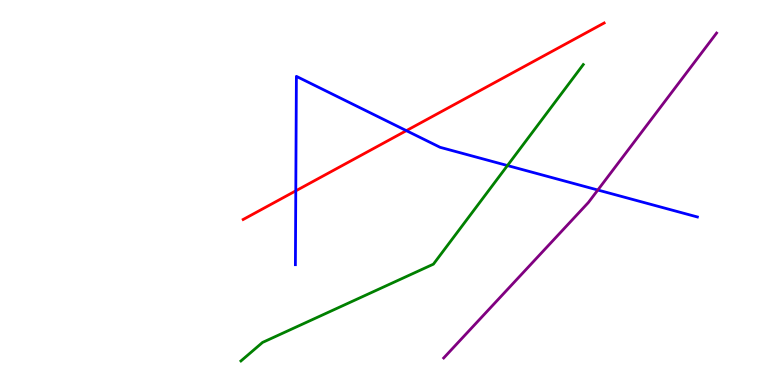[{'lines': ['blue', 'red'], 'intersections': [{'x': 3.82, 'y': 5.04}, {'x': 5.24, 'y': 6.61}]}, {'lines': ['green', 'red'], 'intersections': []}, {'lines': ['purple', 'red'], 'intersections': []}, {'lines': ['blue', 'green'], 'intersections': [{'x': 6.55, 'y': 5.7}]}, {'lines': ['blue', 'purple'], 'intersections': [{'x': 7.71, 'y': 5.06}]}, {'lines': ['green', 'purple'], 'intersections': []}]